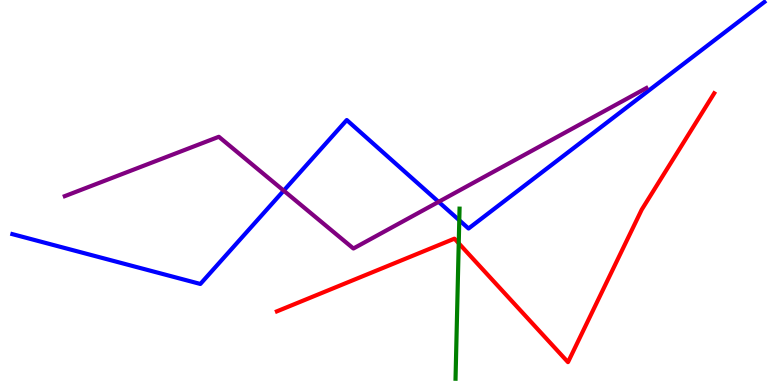[{'lines': ['blue', 'red'], 'intersections': []}, {'lines': ['green', 'red'], 'intersections': [{'x': 5.92, 'y': 3.68}]}, {'lines': ['purple', 'red'], 'intersections': []}, {'lines': ['blue', 'green'], 'intersections': [{'x': 5.93, 'y': 4.28}]}, {'lines': ['blue', 'purple'], 'intersections': [{'x': 3.66, 'y': 5.05}, {'x': 5.66, 'y': 4.76}]}, {'lines': ['green', 'purple'], 'intersections': []}]